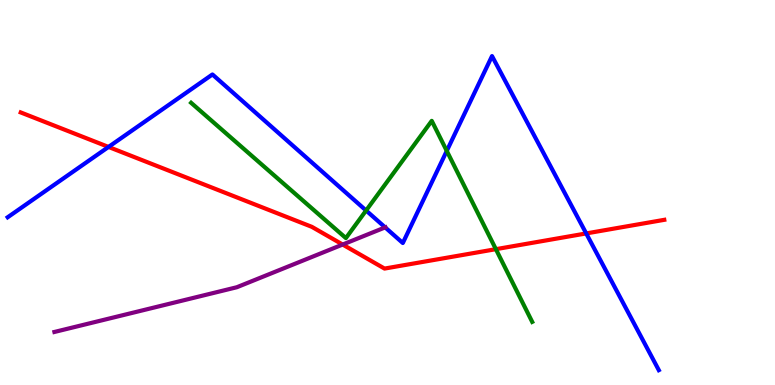[{'lines': ['blue', 'red'], 'intersections': [{'x': 1.4, 'y': 6.18}, {'x': 7.56, 'y': 3.94}]}, {'lines': ['green', 'red'], 'intersections': [{'x': 6.4, 'y': 3.53}]}, {'lines': ['purple', 'red'], 'intersections': [{'x': 4.42, 'y': 3.65}]}, {'lines': ['blue', 'green'], 'intersections': [{'x': 4.72, 'y': 4.53}, {'x': 5.76, 'y': 6.08}]}, {'lines': ['blue', 'purple'], 'intersections': [{'x': 4.97, 'y': 4.09}]}, {'lines': ['green', 'purple'], 'intersections': []}]